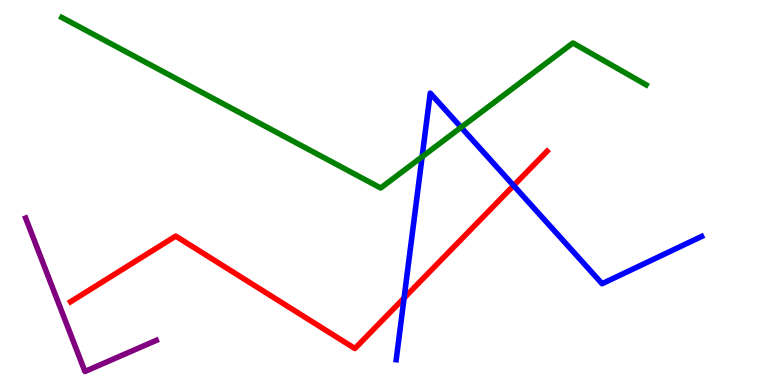[{'lines': ['blue', 'red'], 'intersections': [{'x': 5.21, 'y': 2.26}, {'x': 6.63, 'y': 5.18}]}, {'lines': ['green', 'red'], 'intersections': []}, {'lines': ['purple', 'red'], 'intersections': []}, {'lines': ['blue', 'green'], 'intersections': [{'x': 5.45, 'y': 5.93}, {'x': 5.95, 'y': 6.69}]}, {'lines': ['blue', 'purple'], 'intersections': []}, {'lines': ['green', 'purple'], 'intersections': []}]